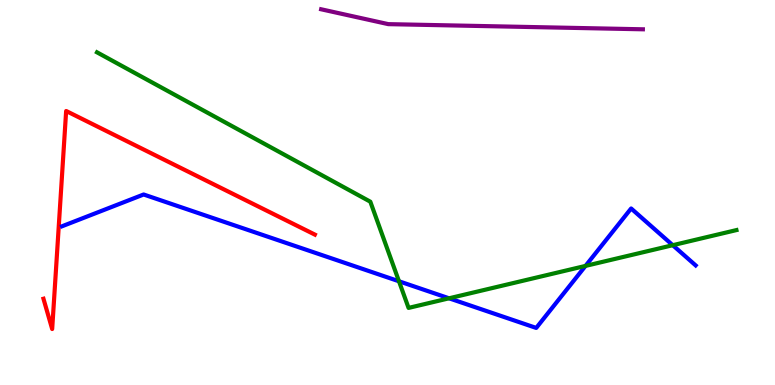[{'lines': ['blue', 'red'], 'intersections': []}, {'lines': ['green', 'red'], 'intersections': []}, {'lines': ['purple', 'red'], 'intersections': []}, {'lines': ['blue', 'green'], 'intersections': [{'x': 5.15, 'y': 2.69}, {'x': 5.79, 'y': 2.25}, {'x': 7.55, 'y': 3.09}, {'x': 8.68, 'y': 3.63}]}, {'lines': ['blue', 'purple'], 'intersections': []}, {'lines': ['green', 'purple'], 'intersections': []}]